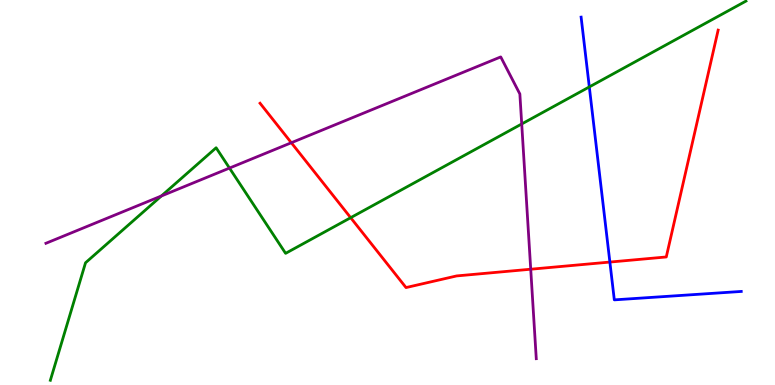[{'lines': ['blue', 'red'], 'intersections': [{'x': 7.87, 'y': 3.19}]}, {'lines': ['green', 'red'], 'intersections': [{'x': 4.52, 'y': 4.35}]}, {'lines': ['purple', 'red'], 'intersections': [{'x': 3.76, 'y': 6.29}, {'x': 6.85, 'y': 3.01}]}, {'lines': ['blue', 'green'], 'intersections': [{'x': 7.6, 'y': 7.74}]}, {'lines': ['blue', 'purple'], 'intersections': []}, {'lines': ['green', 'purple'], 'intersections': [{'x': 2.08, 'y': 4.91}, {'x': 2.96, 'y': 5.63}, {'x': 6.73, 'y': 6.78}]}]